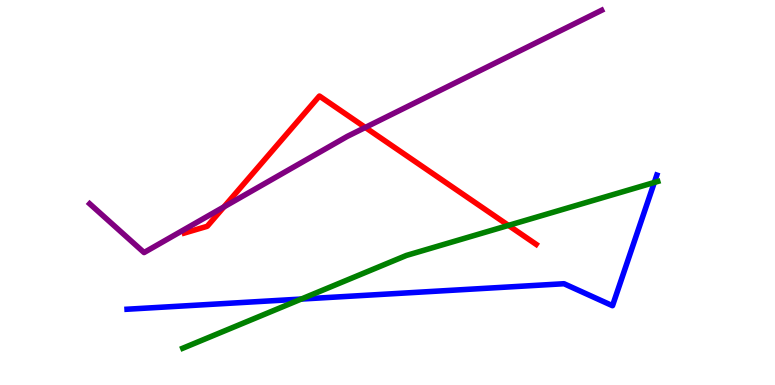[{'lines': ['blue', 'red'], 'intersections': []}, {'lines': ['green', 'red'], 'intersections': [{'x': 6.56, 'y': 4.15}]}, {'lines': ['purple', 'red'], 'intersections': [{'x': 2.89, 'y': 4.63}, {'x': 4.71, 'y': 6.69}]}, {'lines': ['blue', 'green'], 'intersections': [{'x': 3.89, 'y': 2.23}, {'x': 8.44, 'y': 5.26}]}, {'lines': ['blue', 'purple'], 'intersections': []}, {'lines': ['green', 'purple'], 'intersections': []}]